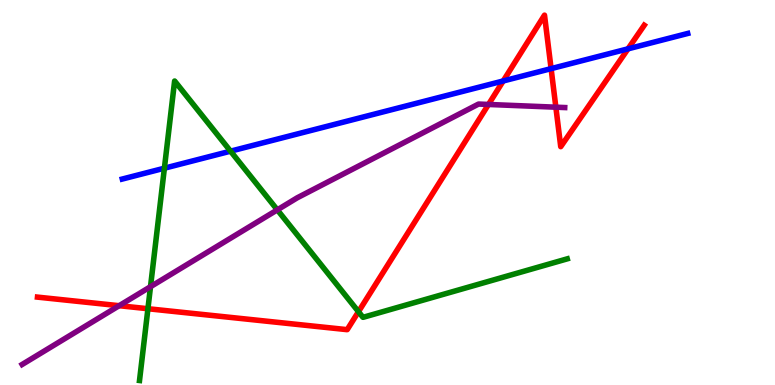[{'lines': ['blue', 'red'], 'intersections': [{'x': 6.49, 'y': 7.9}, {'x': 7.11, 'y': 8.22}, {'x': 8.1, 'y': 8.73}]}, {'lines': ['green', 'red'], 'intersections': [{'x': 1.91, 'y': 1.98}, {'x': 4.63, 'y': 1.9}]}, {'lines': ['purple', 'red'], 'intersections': [{'x': 1.54, 'y': 2.06}, {'x': 6.3, 'y': 7.29}, {'x': 7.17, 'y': 7.22}]}, {'lines': ['blue', 'green'], 'intersections': [{'x': 2.12, 'y': 5.63}, {'x': 2.97, 'y': 6.07}]}, {'lines': ['blue', 'purple'], 'intersections': []}, {'lines': ['green', 'purple'], 'intersections': [{'x': 1.94, 'y': 2.55}, {'x': 3.58, 'y': 4.55}]}]